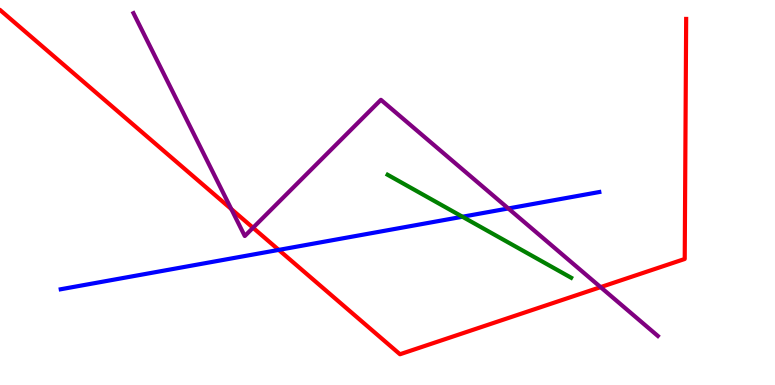[{'lines': ['blue', 'red'], 'intersections': [{'x': 3.6, 'y': 3.51}]}, {'lines': ['green', 'red'], 'intersections': []}, {'lines': ['purple', 'red'], 'intersections': [{'x': 2.98, 'y': 4.57}, {'x': 3.26, 'y': 4.08}, {'x': 7.75, 'y': 2.54}]}, {'lines': ['blue', 'green'], 'intersections': [{'x': 5.97, 'y': 4.37}]}, {'lines': ['blue', 'purple'], 'intersections': [{'x': 6.56, 'y': 4.59}]}, {'lines': ['green', 'purple'], 'intersections': []}]